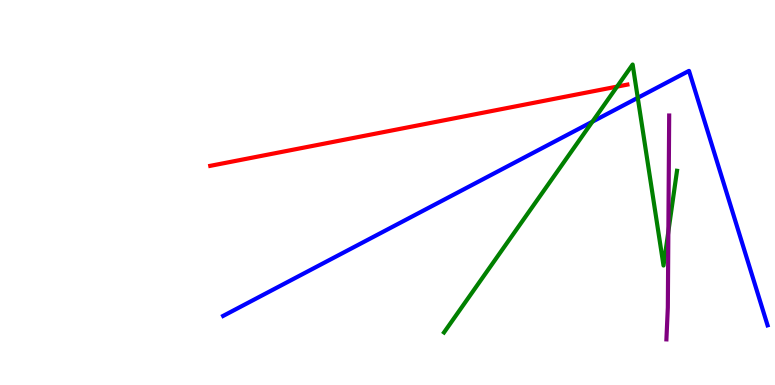[{'lines': ['blue', 'red'], 'intersections': []}, {'lines': ['green', 'red'], 'intersections': [{'x': 7.96, 'y': 7.75}]}, {'lines': ['purple', 'red'], 'intersections': []}, {'lines': ['blue', 'green'], 'intersections': [{'x': 7.64, 'y': 6.84}, {'x': 8.23, 'y': 7.46}]}, {'lines': ['blue', 'purple'], 'intersections': []}, {'lines': ['green', 'purple'], 'intersections': [{'x': 8.62, 'y': 3.99}]}]